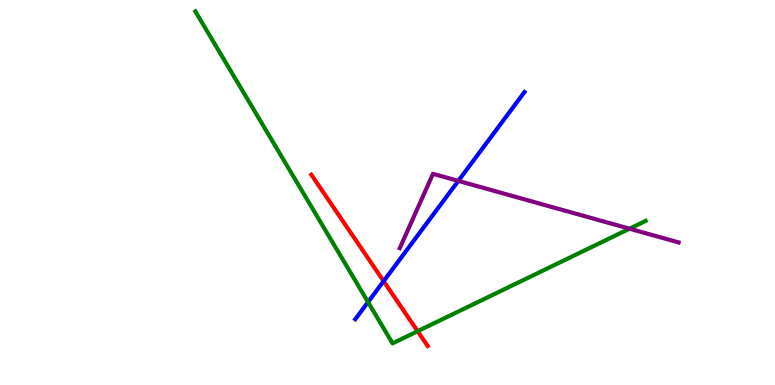[{'lines': ['blue', 'red'], 'intersections': [{'x': 4.95, 'y': 2.7}]}, {'lines': ['green', 'red'], 'intersections': [{'x': 5.39, 'y': 1.4}]}, {'lines': ['purple', 'red'], 'intersections': []}, {'lines': ['blue', 'green'], 'intersections': [{'x': 4.75, 'y': 2.15}]}, {'lines': ['blue', 'purple'], 'intersections': [{'x': 5.91, 'y': 5.3}]}, {'lines': ['green', 'purple'], 'intersections': [{'x': 8.12, 'y': 4.06}]}]